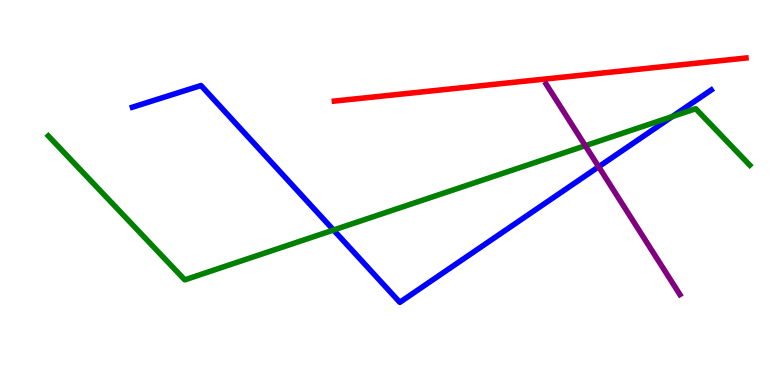[{'lines': ['blue', 'red'], 'intersections': []}, {'lines': ['green', 'red'], 'intersections': []}, {'lines': ['purple', 'red'], 'intersections': []}, {'lines': ['blue', 'green'], 'intersections': [{'x': 4.3, 'y': 4.03}, {'x': 8.67, 'y': 6.97}]}, {'lines': ['blue', 'purple'], 'intersections': [{'x': 7.72, 'y': 5.67}]}, {'lines': ['green', 'purple'], 'intersections': [{'x': 7.55, 'y': 6.22}]}]